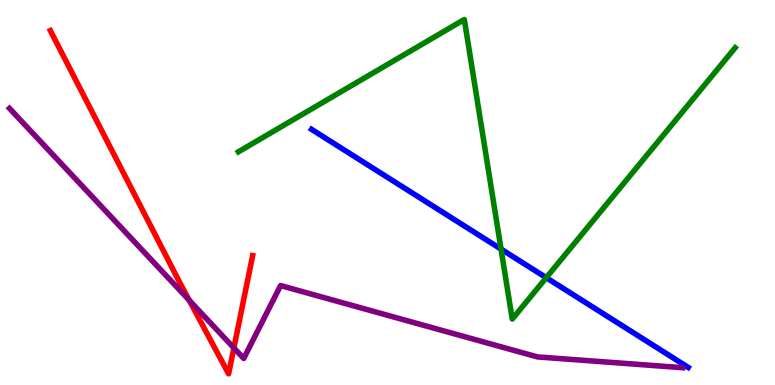[{'lines': ['blue', 'red'], 'intersections': []}, {'lines': ['green', 'red'], 'intersections': []}, {'lines': ['purple', 'red'], 'intersections': [{'x': 2.44, 'y': 2.2}, {'x': 3.02, 'y': 0.963}]}, {'lines': ['blue', 'green'], 'intersections': [{'x': 6.47, 'y': 3.53}, {'x': 7.05, 'y': 2.79}]}, {'lines': ['blue', 'purple'], 'intersections': []}, {'lines': ['green', 'purple'], 'intersections': []}]